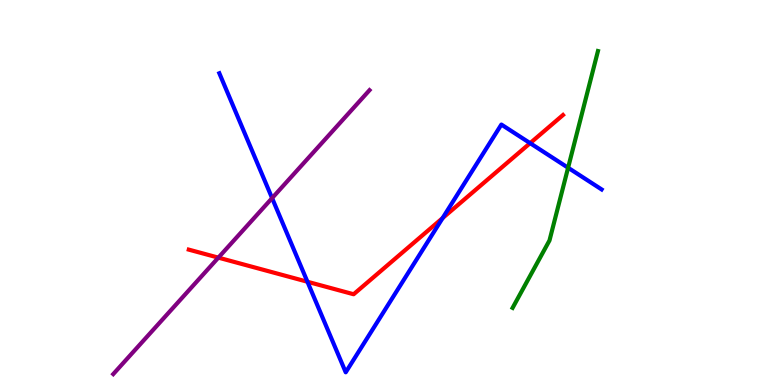[{'lines': ['blue', 'red'], 'intersections': [{'x': 3.97, 'y': 2.68}, {'x': 5.71, 'y': 4.34}, {'x': 6.84, 'y': 6.28}]}, {'lines': ['green', 'red'], 'intersections': []}, {'lines': ['purple', 'red'], 'intersections': [{'x': 2.82, 'y': 3.31}]}, {'lines': ['blue', 'green'], 'intersections': [{'x': 7.33, 'y': 5.64}]}, {'lines': ['blue', 'purple'], 'intersections': [{'x': 3.51, 'y': 4.85}]}, {'lines': ['green', 'purple'], 'intersections': []}]